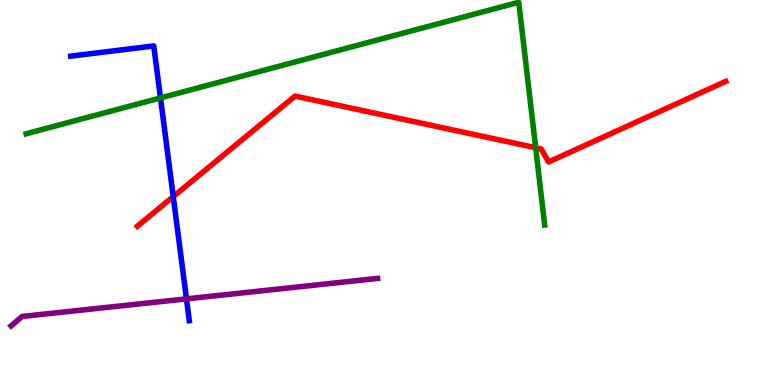[{'lines': ['blue', 'red'], 'intersections': [{'x': 2.24, 'y': 4.89}]}, {'lines': ['green', 'red'], 'intersections': [{'x': 6.91, 'y': 6.16}]}, {'lines': ['purple', 'red'], 'intersections': []}, {'lines': ['blue', 'green'], 'intersections': [{'x': 2.07, 'y': 7.46}]}, {'lines': ['blue', 'purple'], 'intersections': [{'x': 2.41, 'y': 2.24}]}, {'lines': ['green', 'purple'], 'intersections': []}]